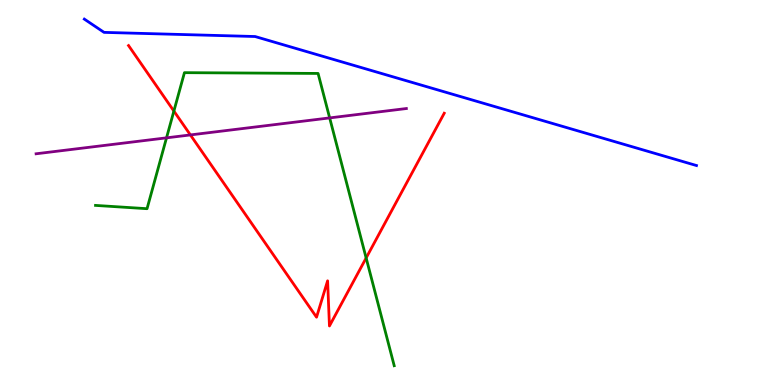[{'lines': ['blue', 'red'], 'intersections': []}, {'lines': ['green', 'red'], 'intersections': [{'x': 2.24, 'y': 7.12}, {'x': 4.72, 'y': 3.3}]}, {'lines': ['purple', 'red'], 'intersections': [{'x': 2.46, 'y': 6.5}]}, {'lines': ['blue', 'green'], 'intersections': []}, {'lines': ['blue', 'purple'], 'intersections': []}, {'lines': ['green', 'purple'], 'intersections': [{'x': 2.15, 'y': 6.42}, {'x': 4.25, 'y': 6.94}]}]